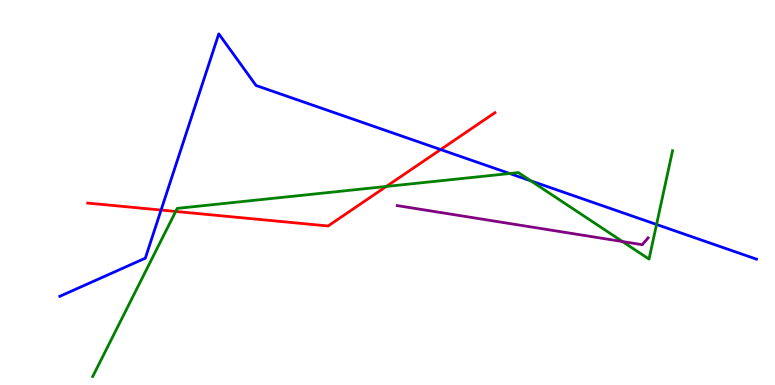[{'lines': ['blue', 'red'], 'intersections': [{'x': 2.08, 'y': 4.54}, {'x': 5.69, 'y': 6.12}]}, {'lines': ['green', 'red'], 'intersections': [{'x': 2.27, 'y': 4.51}, {'x': 4.98, 'y': 5.16}]}, {'lines': ['purple', 'red'], 'intersections': []}, {'lines': ['blue', 'green'], 'intersections': [{'x': 6.58, 'y': 5.49}, {'x': 6.85, 'y': 5.3}, {'x': 8.47, 'y': 4.17}]}, {'lines': ['blue', 'purple'], 'intersections': []}, {'lines': ['green', 'purple'], 'intersections': [{'x': 8.03, 'y': 3.73}]}]